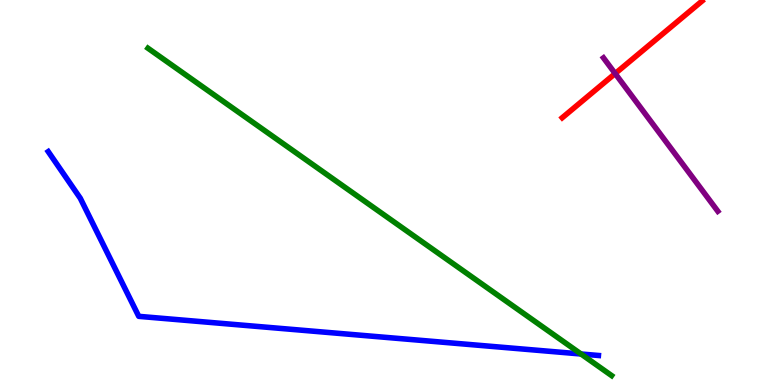[{'lines': ['blue', 'red'], 'intersections': []}, {'lines': ['green', 'red'], 'intersections': []}, {'lines': ['purple', 'red'], 'intersections': [{'x': 7.94, 'y': 8.09}]}, {'lines': ['blue', 'green'], 'intersections': [{'x': 7.5, 'y': 0.805}]}, {'lines': ['blue', 'purple'], 'intersections': []}, {'lines': ['green', 'purple'], 'intersections': []}]